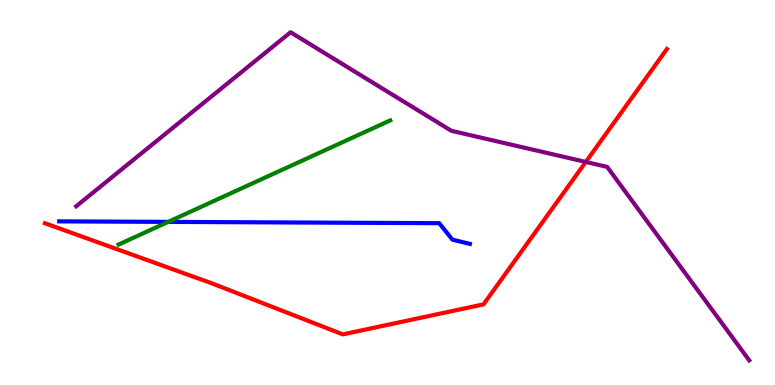[{'lines': ['blue', 'red'], 'intersections': []}, {'lines': ['green', 'red'], 'intersections': []}, {'lines': ['purple', 'red'], 'intersections': [{'x': 7.56, 'y': 5.79}]}, {'lines': ['blue', 'green'], 'intersections': [{'x': 2.17, 'y': 4.24}]}, {'lines': ['blue', 'purple'], 'intersections': []}, {'lines': ['green', 'purple'], 'intersections': []}]